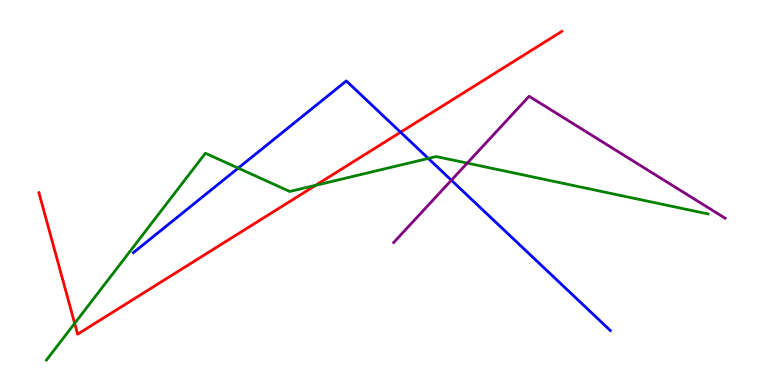[{'lines': ['blue', 'red'], 'intersections': [{'x': 5.17, 'y': 6.57}]}, {'lines': ['green', 'red'], 'intersections': [{'x': 0.964, 'y': 1.6}, {'x': 4.07, 'y': 5.19}]}, {'lines': ['purple', 'red'], 'intersections': []}, {'lines': ['blue', 'green'], 'intersections': [{'x': 3.07, 'y': 5.63}, {'x': 5.53, 'y': 5.88}]}, {'lines': ['blue', 'purple'], 'intersections': [{'x': 5.82, 'y': 5.32}]}, {'lines': ['green', 'purple'], 'intersections': [{'x': 6.03, 'y': 5.76}]}]